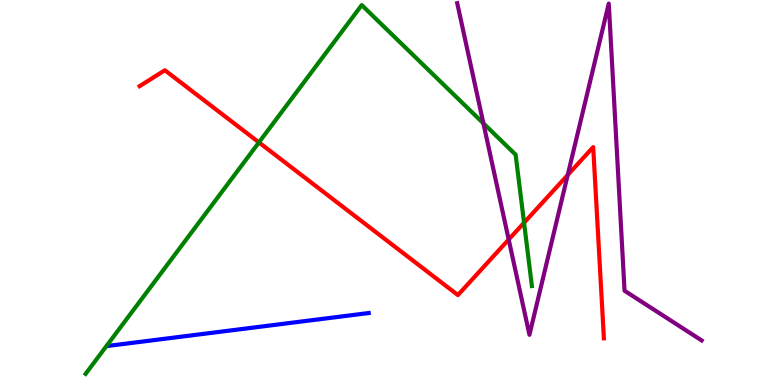[{'lines': ['blue', 'red'], 'intersections': []}, {'lines': ['green', 'red'], 'intersections': [{'x': 3.34, 'y': 6.3}, {'x': 6.76, 'y': 4.21}]}, {'lines': ['purple', 'red'], 'intersections': [{'x': 6.56, 'y': 3.78}, {'x': 7.33, 'y': 5.46}]}, {'lines': ['blue', 'green'], 'intersections': []}, {'lines': ['blue', 'purple'], 'intersections': []}, {'lines': ['green', 'purple'], 'intersections': [{'x': 6.24, 'y': 6.8}]}]